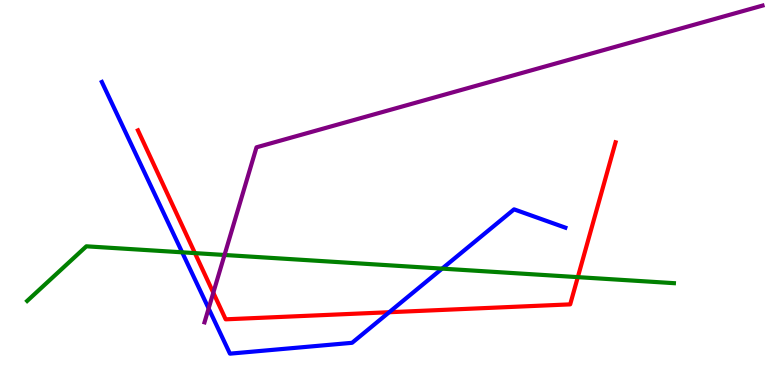[{'lines': ['blue', 'red'], 'intersections': [{'x': 5.02, 'y': 1.89}]}, {'lines': ['green', 'red'], 'intersections': [{'x': 2.52, 'y': 3.43}, {'x': 7.46, 'y': 2.8}]}, {'lines': ['purple', 'red'], 'intersections': [{'x': 2.75, 'y': 2.4}]}, {'lines': ['blue', 'green'], 'intersections': [{'x': 2.35, 'y': 3.45}, {'x': 5.7, 'y': 3.02}]}, {'lines': ['blue', 'purple'], 'intersections': [{'x': 2.69, 'y': 1.99}]}, {'lines': ['green', 'purple'], 'intersections': [{'x': 2.9, 'y': 3.38}]}]